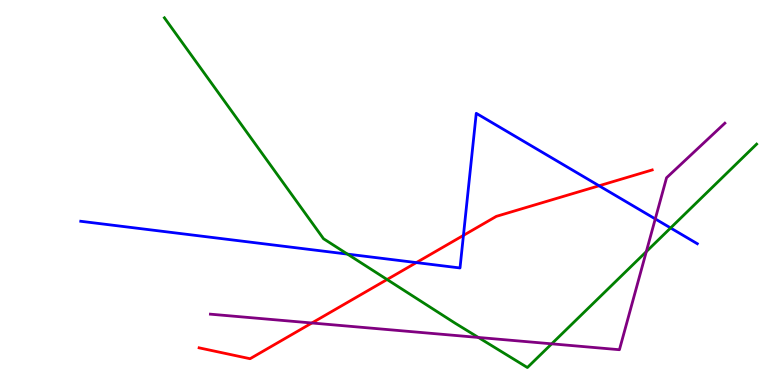[{'lines': ['blue', 'red'], 'intersections': [{'x': 5.37, 'y': 3.18}, {'x': 5.98, 'y': 3.89}, {'x': 7.73, 'y': 5.17}]}, {'lines': ['green', 'red'], 'intersections': [{'x': 4.99, 'y': 2.74}]}, {'lines': ['purple', 'red'], 'intersections': [{'x': 4.02, 'y': 1.61}]}, {'lines': ['blue', 'green'], 'intersections': [{'x': 4.48, 'y': 3.4}, {'x': 8.65, 'y': 4.08}]}, {'lines': ['blue', 'purple'], 'intersections': [{'x': 8.46, 'y': 4.31}]}, {'lines': ['green', 'purple'], 'intersections': [{'x': 6.17, 'y': 1.23}, {'x': 7.12, 'y': 1.07}, {'x': 8.34, 'y': 3.46}]}]